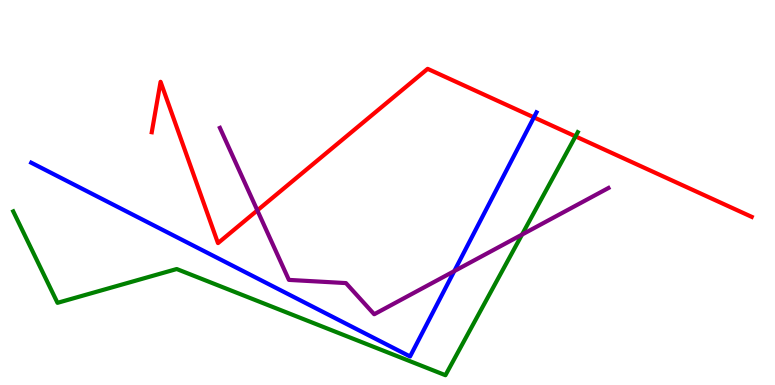[{'lines': ['blue', 'red'], 'intersections': [{'x': 6.89, 'y': 6.95}]}, {'lines': ['green', 'red'], 'intersections': [{'x': 7.43, 'y': 6.46}]}, {'lines': ['purple', 'red'], 'intersections': [{'x': 3.32, 'y': 4.54}]}, {'lines': ['blue', 'green'], 'intersections': []}, {'lines': ['blue', 'purple'], 'intersections': [{'x': 5.86, 'y': 2.96}]}, {'lines': ['green', 'purple'], 'intersections': [{'x': 6.74, 'y': 3.91}]}]